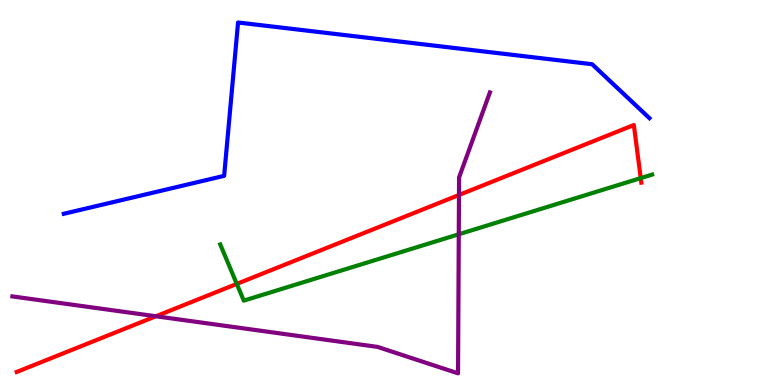[{'lines': ['blue', 'red'], 'intersections': []}, {'lines': ['green', 'red'], 'intersections': [{'x': 3.06, 'y': 2.63}, {'x': 8.27, 'y': 5.37}]}, {'lines': ['purple', 'red'], 'intersections': [{'x': 2.01, 'y': 1.79}, {'x': 5.92, 'y': 4.94}]}, {'lines': ['blue', 'green'], 'intersections': []}, {'lines': ['blue', 'purple'], 'intersections': []}, {'lines': ['green', 'purple'], 'intersections': [{'x': 5.92, 'y': 3.92}]}]